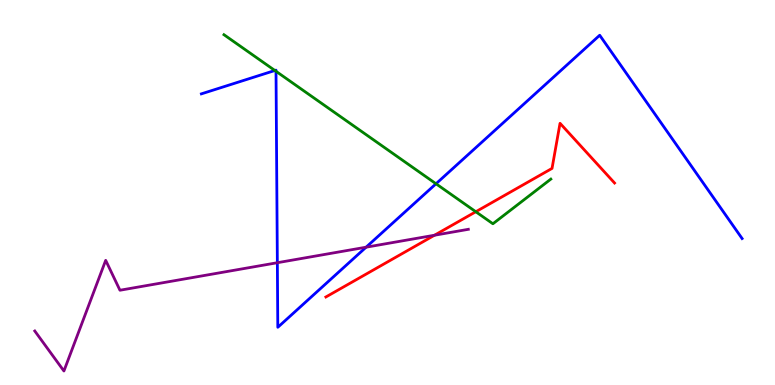[{'lines': ['blue', 'red'], 'intersections': []}, {'lines': ['green', 'red'], 'intersections': [{'x': 6.14, 'y': 4.5}]}, {'lines': ['purple', 'red'], 'intersections': [{'x': 5.61, 'y': 3.89}]}, {'lines': ['blue', 'green'], 'intersections': [{'x': 3.55, 'y': 8.17}, {'x': 3.56, 'y': 8.15}, {'x': 5.63, 'y': 5.23}]}, {'lines': ['blue', 'purple'], 'intersections': [{'x': 3.58, 'y': 3.18}, {'x': 4.72, 'y': 3.58}]}, {'lines': ['green', 'purple'], 'intersections': []}]